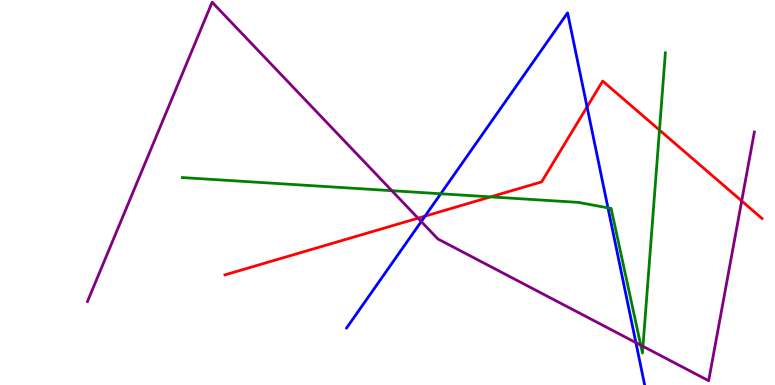[{'lines': ['blue', 'red'], 'intersections': [{'x': 5.48, 'y': 4.39}, {'x': 7.58, 'y': 7.22}]}, {'lines': ['green', 'red'], 'intersections': [{'x': 6.33, 'y': 4.89}, {'x': 8.51, 'y': 6.62}]}, {'lines': ['purple', 'red'], 'intersections': [{'x': 5.39, 'y': 4.33}, {'x': 9.57, 'y': 4.78}]}, {'lines': ['blue', 'green'], 'intersections': [{'x': 5.69, 'y': 4.97}, {'x': 7.84, 'y': 4.6}]}, {'lines': ['blue', 'purple'], 'intersections': [{'x': 5.44, 'y': 4.25}, {'x': 8.21, 'y': 1.1}]}, {'lines': ['green', 'purple'], 'intersections': [{'x': 5.06, 'y': 5.05}, {'x': 8.27, 'y': 1.03}, {'x': 8.3, 'y': 1.0}]}]